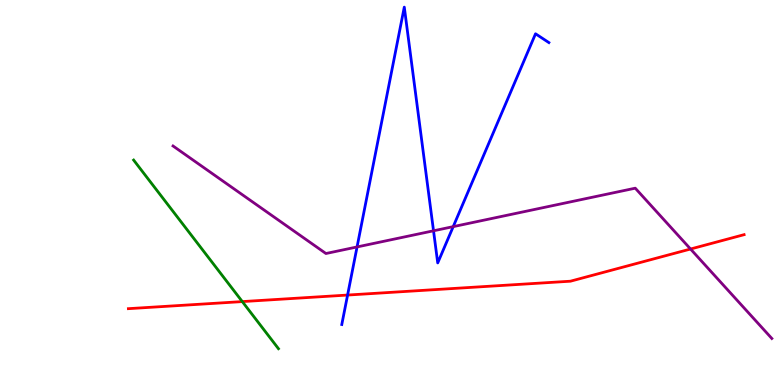[{'lines': ['blue', 'red'], 'intersections': [{'x': 4.49, 'y': 2.34}]}, {'lines': ['green', 'red'], 'intersections': [{'x': 3.13, 'y': 2.17}]}, {'lines': ['purple', 'red'], 'intersections': [{'x': 8.91, 'y': 3.53}]}, {'lines': ['blue', 'green'], 'intersections': []}, {'lines': ['blue', 'purple'], 'intersections': [{'x': 4.61, 'y': 3.59}, {'x': 5.59, 'y': 4.01}, {'x': 5.85, 'y': 4.11}]}, {'lines': ['green', 'purple'], 'intersections': []}]